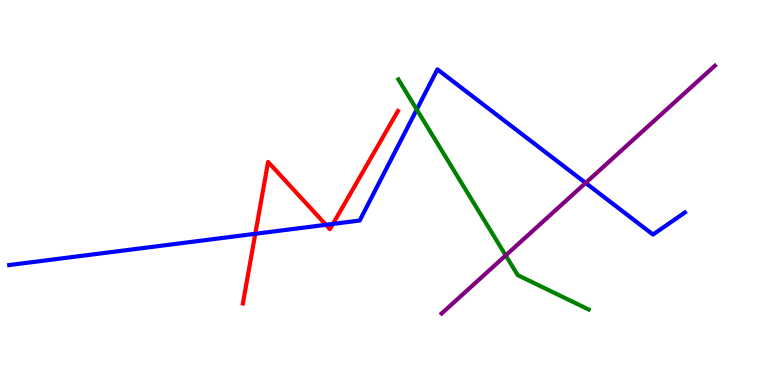[{'lines': ['blue', 'red'], 'intersections': [{'x': 3.29, 'y': 3.93}, {'x': 4.21, 'y': 4.16}, {'x': 4.3, 'y': 4.18}]}, {'lines': ['green', 'red'], 'intersections': []}, {'lines': ['purple', 'red'], 'intersections': []}, {'lines': ['blue', 'green'], 'intersections': [{'x': 5.38, 'y': 7.15}]}, {'lines': ['blue', 'purple'], 'intersections': [{'x': 7.56, 'y': 5.25}]}, {'lines': ['green', 'purple'], 'intersections': [{'x': 6.53, 'y': 3.37}]}]